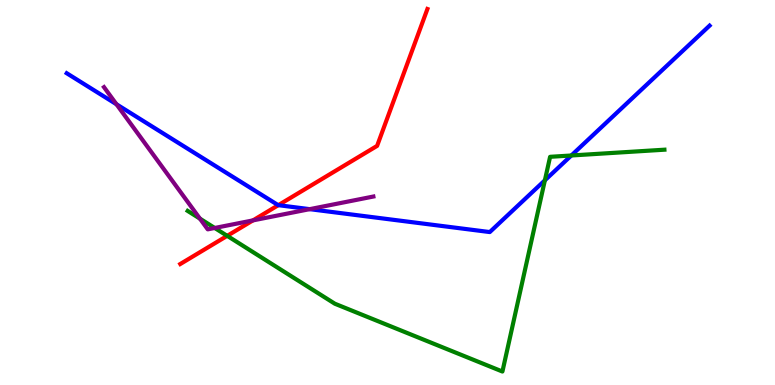[{'lines': ['blue', 'red'], 'intersections': [{'x': 3.59, 'y': 4.67}]}, {'lines': ['green', 'red'], 'intersections': [{'x': 2.93, 'y': 3.87}]}, {'lines': ['purple', 'red'], 'intersections': [{'x': 3.26, 'y': 4.28}]}, {'lines': ['blue', 'green'], 'intersections': [{'x': 7.03, 'y': 5.32}, {'x': 7.37, 'y': 5.96}]}, {'lines': ['blue', 'purple'], 'intersections': [{'x': 1.5, 'y': 7.29}, {'x': 4.0, 'y': 4.57}]}, {'lines': ['green', 'purple'], 'intersections': [{'x': 2.58, 'y': 4.32}, {'x': 2.77, 'y': 4.08}]}]